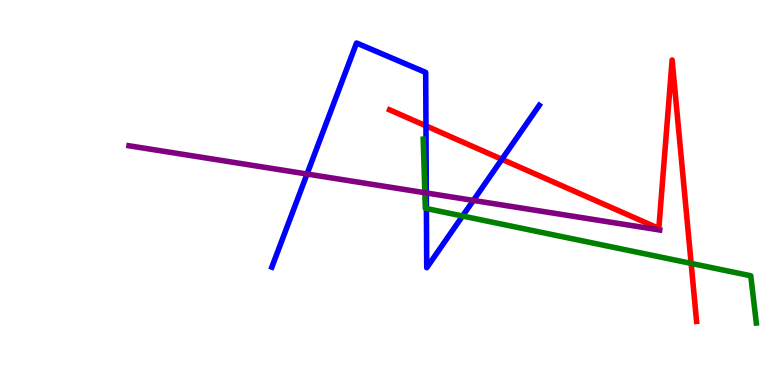[{'lines': ['blue', 'red'], 'intersections': [{'x': 5.5, 'y': 6.73}, {'x': 6.48, 'y': 5.86}]}, {'lines': ['green', 'red'], 'intersections': [{'x': 8.92, 'y': 3.16}]}, {'lines': ['purple', 'red'], 'intersections': []}, {'lines': ['blue', 'green'], 'intersections': [{'x': 5.5, 'y': 4.58}, {'x': 5.97, 'y': 4.39}]}, {'lines': ['blue', 'purple'], 'intersections': [{'x': 3.96, 'y': 5.48}, {'x': 5.5, 'y': 4.99}, {'x': 6.11, 'y': 4.79}]}, {'lines': ['green', 'purple'], 'intersections': [{'x': 5.48, 'y': 4.99}]}]